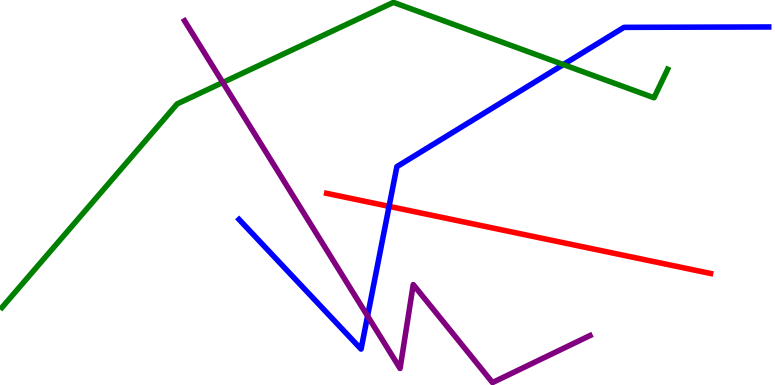[{'lines': ['blue', 'red'], 'intersections': [{'x': 5.02, 'y': 4.64}]}, {'lines': ['green', 'red'], 'intersections': []}, {'lines': ['purple', 'red'], 'intersections': []}, {'lines': ['blue', 'green'], 'intersections': [{'x': 7.27, 'y': 8.32}]}, {'lines': ['blue', 'purple'], 'intersections': [{'x': 4.74, 'y': 1.79}]}, {'lines': ['green', 'purple'], 'intersections': [{'x': 2.87, 'y': 7.86}]}]